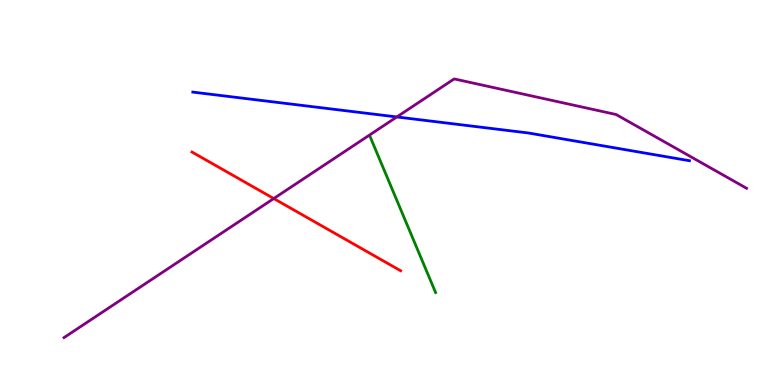[{'lines': ['blue', 'red'], 'intersections': []}, {'lines': ['green', 'red'], 'intersections': []}, {'lines': ['purple', 'red'], 'intersections': [{'x': 3.53, 'y': 4.84}]}, {'lines': ['blue', 'green'], 'intersections': []}, {'lines': ['blue', 'purple'], 'intersections': [{'x': 5.12, 'y': 6.96}]}, {'lines': ['green', 'purple'], 'intersections': []}]